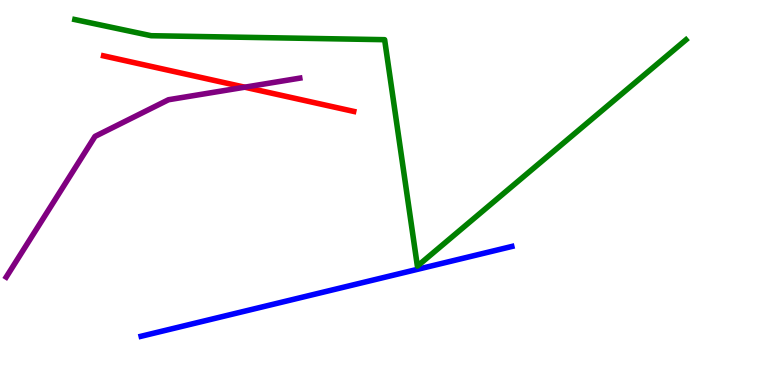[{'lines': ['blue', 'red'], 'intersections': []}, {'lines': ['green', 'red'], 'intersections': []}, {'lines': ['purple', 'red'], 'intersections': [{'x': 3.16, 'y': 7.74}]}, {'lines': ['blue', 'green'], 'intersections': []}, {'lines': ['blue', 'purple'], 'intersections': []}, {'lines': ['green', 'purple'], 'intersections': []}]